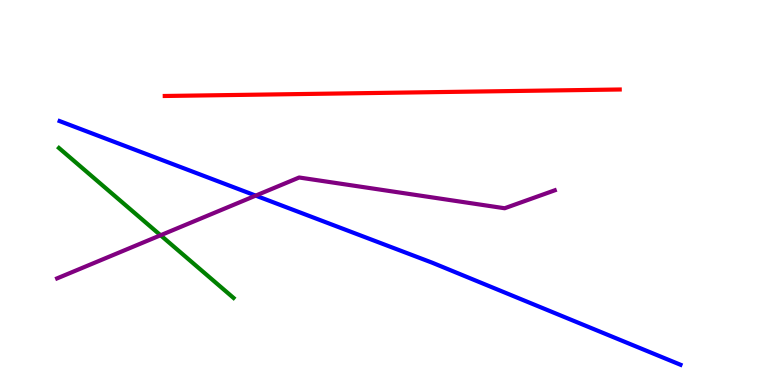[{'lines': ['blue', 'red'], 'intersections': []}, {'lines': ['green', 'red'], 'intersections': []}, {'lines': ['purple', 'red'], 'intersections': []}, {'lines': ['blue', 'green'], 'intersections': []}, {'lines': ['blue', 'purple'], 'intersections': [{'x': 3.3, 'y': 4.92}]}, {'lines': ['green', 'purple'], 'intersections': [{'x': 2.07, 'y': 3.89}]}]